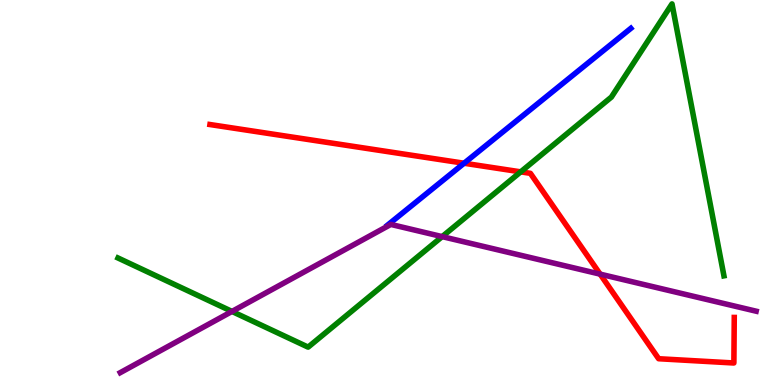[{'lines': ['blue', 'red'], 'intersections': [{'x': 5.99, 'y': 5.76}]}, {'lines': ['green', 'red'], 'intersections': [{'x': 6.72, 'y': 5.54}]}, {'lines': ['purple', 'red'], 'intersections': [{'x': 7.74, 'y': 2.88}]}, {'lines': ['blue', 'green'], 'intersections': []}, {'lines': ['blue', 'purple'], 'intersections': []}, {'lines': ['green', 'purple'], 'intersections': [{'x': 2.99, 'y': 1.91}, {'x': 5.71, 'y': 3.85}]}]